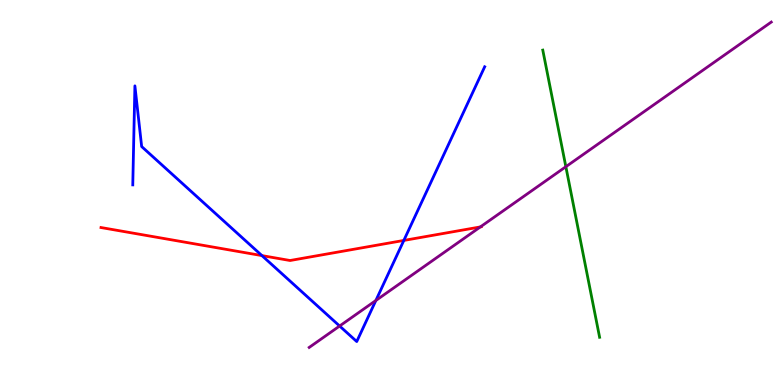[{'lines': ['blue', 'red'], 'intersections': [{'x': 3.38, 'y': 3.36}, {'x': 5.21, 'y': 3.75}]}, {'lines': ['green', 'red'], 'intersections': []}, {'lines': ['purple', 'red'], 'intersections': [{'x': 6.2, 'y': 4.11}]}, {'lines': ['blue', 'green'], 'intersections': []}, {'lines': ['blue', 'purple'], 'intersections': [{'x': 4.38, 'y': 1.53}, {'x': 4.85, 'y': 2.19}]}, {'lines': ['green', 'purple'], 'intersections': [{'x': 7.3, 'y': 5.67}]}]